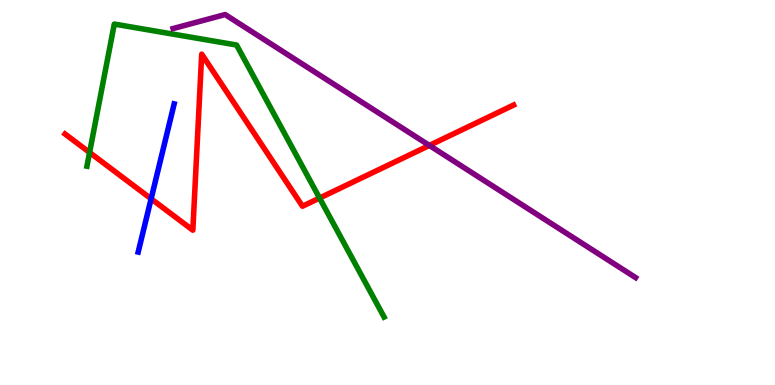[{'lines': ['blue', 'red'], 'intersections': [{'x': 1.95, 'y': 4.84}]}, {'lines': ['green', 'red'], 'intersections': [{'x': 1.16, 'y': 6.04}, {'x': 4.12, 'y': 4.86}]}, {'lines': ['purple', 'red'], 'intersections': [{'x': 5.54, 'y': 6.22}]}, {'lines': ['blue', 'green'], 'intersections': []}, {'lines': ['blue', 'purple'], 'intersections': []}, {'lines': ['green', 'purple'], 'intersections': []}]